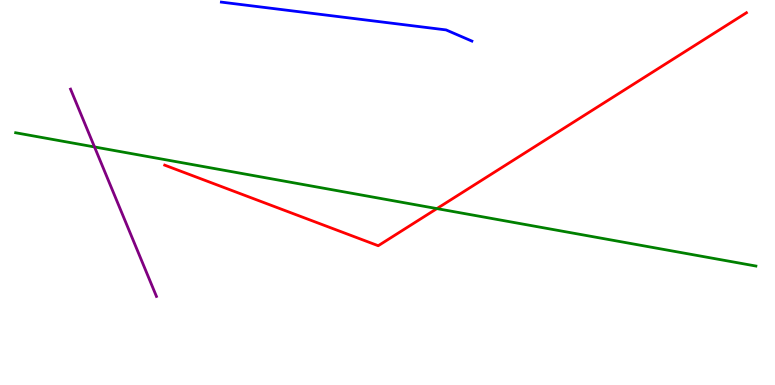[{'lines': ['blue', 'red'], 'intersections': []}, {'lines': ['green', 'red'], 'intersections': [{'x': 5.64, 'y': 4.58}]}, {'lines': ['purple', 'red'], 'intersections': []}, {'lines': ['blue', 'green'], 'intersections': []}, {'lines': ['blue', 'purple'], 'intersections': []}, {'lines': ['green', 'purple'], 'intersections': [{'x': 1.22, 'y': 6.18}]}]